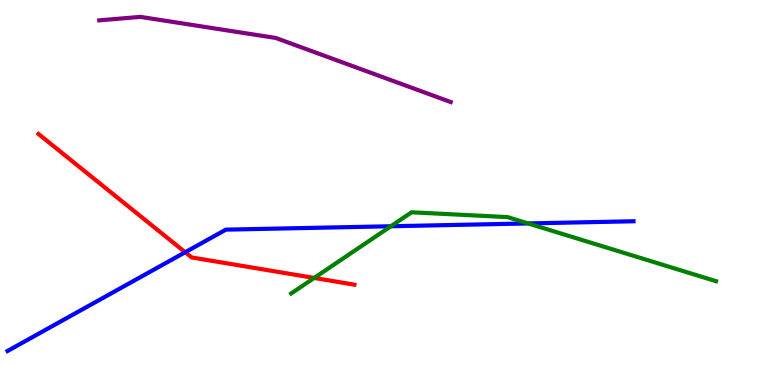[{'lines': ['blue', 'red'], 'intersections': [{'x': 2.39, 'y': 3.45}]}, {'lines': ['green', 'red'], 'intersections': [{'x': 4.05, 'y': 2.78}]}, {'lines': ['purple', 'red'], 'intersections': []}, {'lines': ['blue', 'green'], 'intersections': [{'x': 5.04, 'y': 4.12}, {'x': 6.81, 'y': 4.2}]}, {'lines': ['blue', 'purple'], 'intersections': []}, {'lines': ['green', 'purple'], 'intersections': []}]